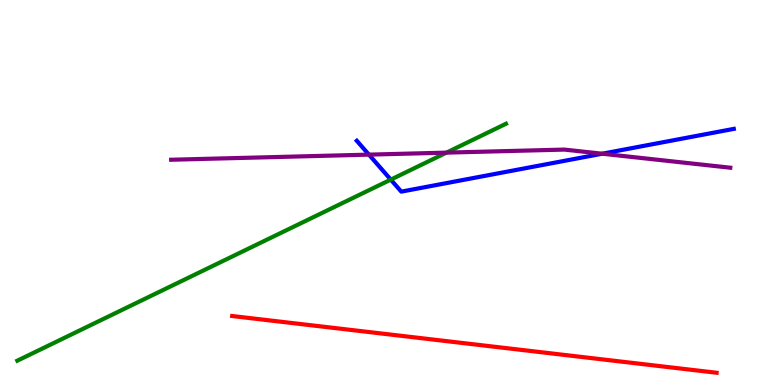[{'lines': ['blue', 'red'], 'intersections': []}, {'lines': ['green', 'red'], 'intersections': []}, {'lines': ['purple', 'red'], 'intersections': []}, {'lines': ['blue', 'green'], 'intersections': [{'x': 5.04, 'y': 5.33}]}, {'lines': ['blue', 'purple'], 'intersections': [{'x': 4.76, 'y': 5.98}, {'x': 7.77, 'y': 6.01}]}, {'lines': ['green', 'purple'], 'intersections': [{'x': 5.76, 'y': 6.04}]}]